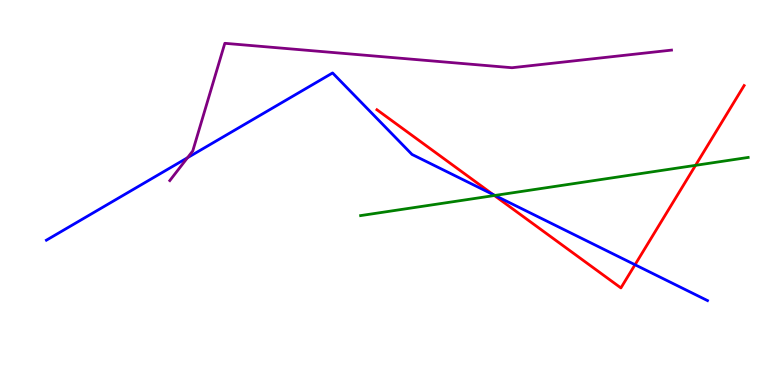[{'lines': ['blue', 'red'], 'intersections': [{'x': 6.36, 'y': 4.95}, {'x': 8.19, 'y': 3.12}]}, {'lines': ['green', 'red'], 'intersections': [{'x': 6.38, 'y': 4.92}, {'x': 8.97, 'y': 5.71}]}, {'lines': ['purple', 'red'], 'intersections': []}, {'lines': ['blue', 'green'], 'intersections': [{'x': 6.39, 'y': 4.92}]}, {'lines': ['blue', 'purple'], 'intersections': [{'x': 2.42, 'y': 5.9}]}, {'lines': ['green', 'purple'], 'intersections': []}]